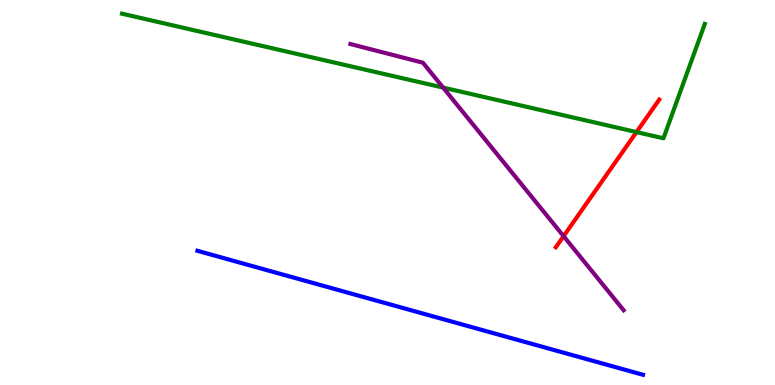[{'lines': ['blue', 'red'], 'intersections': []}, {'lines': ['green', 'red'], 'intersections': [{'x': 8.21, 'y': 6.57}]}, {'lines': ['purple', 'red'], 'intersections': [{'x': 7.27, 'y': 3.87}]}, {'lines': ['blue', 'green'], 'intersections': []}, {'lines': ['blue', 'purple'], 'intersections': []}, {'lines': ['green', 'purple'], 'intersections': [{'x': 5.72, 'y': 7.73}]}]